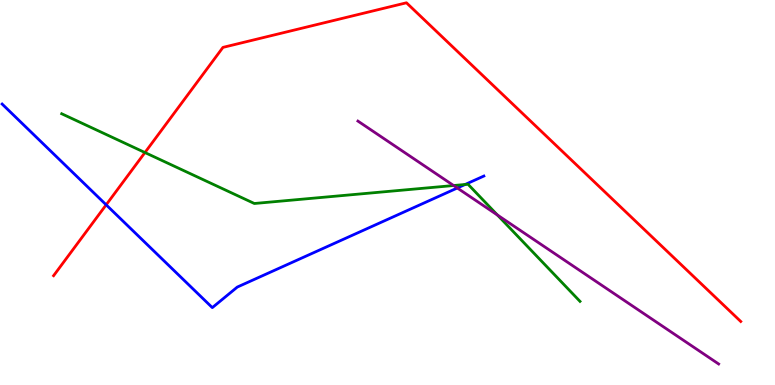[{'lines': ['blue', 'red'], 'intersections': [{'x': 1.37, 'y': 4.68}]}, {'lines': ['green', 'red'], 'intersections': [{'x': 1.87, 'y': 6.04}]}, {'lines': ['purple', 'red'], 'intersections': []}, {'lines': ['blue', 'green'], 'intersections': [{'x': 6.0, 'y': 5.21}]}, {'lines': ['blue', 'purple'], 'intersections': [{'x': 5.9, 'y': 5.12}]}, {'lines': ['green', 'purple'], 'intersections': [{'x': 5.85, 'y': 5.18}, {'x': 6.42, 'y': 4.41}]}]